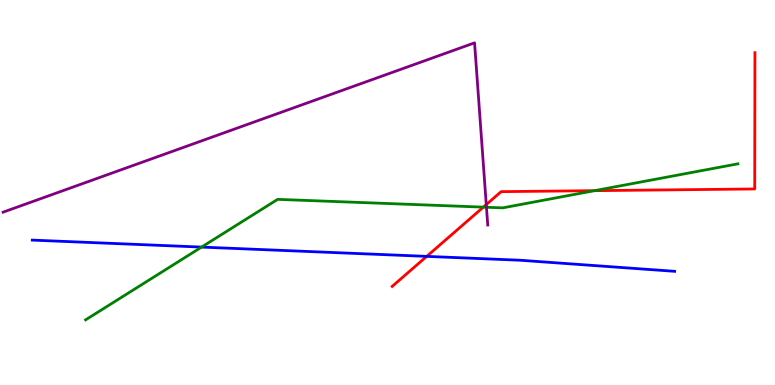[{'lines': ['blue', 'red'], 'intersections': [{'x': 5.51, 'y': 3.34}]}, {'lines': ['green', 'red'], 'intersections': [{'x': 6.24, 'y': 4.62}, {'x': 7.67, 'y': 5.05}]}, {'lines': ['purple', 'red'], 'intersections': [{'x': 6.27, 'y': 4.69}]}, {'lines': ['blue', 'green'], 'intersections': [{'x': 2.6, 'y': 3.58}]}, {'lines': ['blue', 'purple'], 'intersections': []}, {'lines': ['green', 'purple'], 'intersections': [{'x': 6.28, 'y': 4.62}]}]